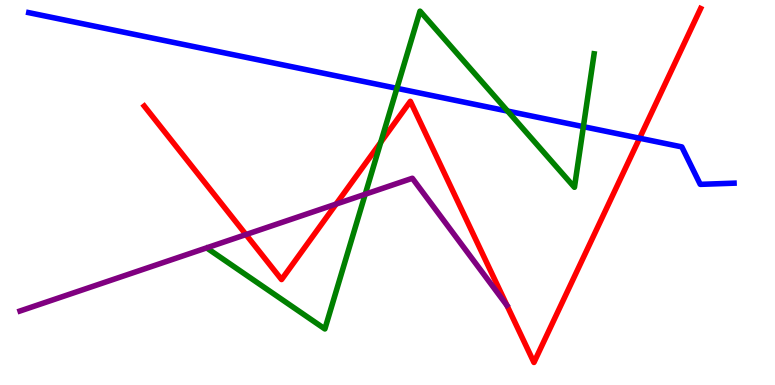[{'lines': ['blue', 'red'], 'intersections': [{'x': 8.25, 'y': 6.41}]}, {'lines': ['green', 'red'], 'intersections': [{'x': 4.91, 'y': 6.3}]}, {'lines': ['purple', 'red'], 'intersections': [{'x': 3.17, 'y': 3.91}, {'x': 4.34, 'y': 4.7}]}, {'lines': ['blue', 'green'], 'intersections': [{'x': 5.12, 'y': 7.71}, {'x': 6.55, 'y': 7.11}, {'x': 7.53, 'y': 6.71}]}, {'lines': ['blue', 'purple'], 'intersections': []}, {'lines': ['green', 'purple'], 'intersections': [{'x': 4.71, 'y': 4.96}]}]